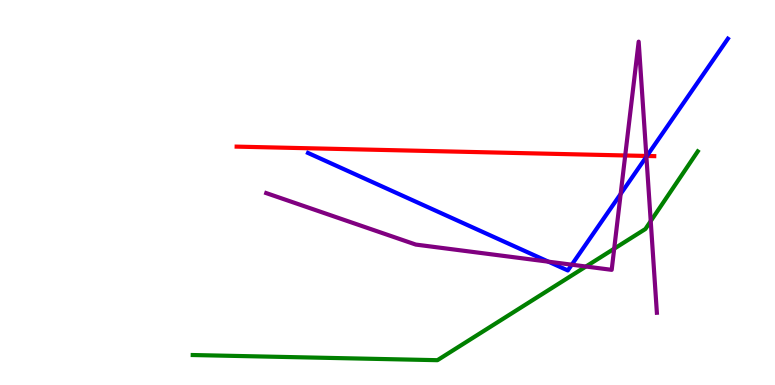[{'lines': ['blue', 'red'], 'intersections': [{'x': 8.35, 'y': 5.95}]}, {'lines': ['green', 'red'], 'intersections': []}, {'lines': ['purple', 'red'], 'intersections': [{'x': 8.07, 'y': 5.96}, {'x': 8.34, 'y': 5.95}]}, {'lines': ['blue', 'green'], 'intersections': []}, {'lines': ['blue', 'purple'], 'intersections': [{'x': 7.08, 'y': 3.2}, {'x': 7.38, 'y': 3.12}, {'x': 8.01, 'y': 4.96}, {'x': 8.34, 'y': 5.93}]}, {'lines': ['green', 'purple'], 'intersections': [{'x': 7.56, 'y': 3.08}, {'x': 7.93, 'y': 3.54}, {'x': 8.4, 'y': 4.26}]}]